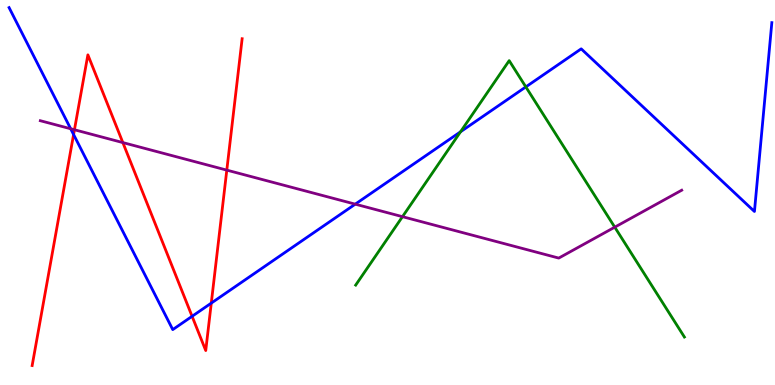[{'lines': ['blue', 'red'], 'intersections': [{'x': 0.95, 'y': 6.51}, {'x': 2.48, 'y': 1.78}, {'x': 2.73, 'y': 2.13}]}, {'lines': ['green', 'red'], 'intersections': []}, {'lines': ['purple', 'red'], 'intersections': [{'x': 0.961, 'y': 6.63}, {'x': 1.59, 'y': 6.3}, {'x': 2.93, 'y': 5.58}]}, {'lines': ['blue', 'green'], 'intersections': [{'x': 5.94, 'y': 6.58}, {'x': 6.78, 'y': 7.74}]}, {'lines': ['blue', 'purple'], 'intersections': [{'x': 0.912, 'y': 6.66}, {'x': 4.58, 'y': 4.7}]}, {'lines': ['green', 'purple'], 'intersections': [{'x': 5.19, 'y': 4.37}, {'x': 7.93, 'y': 4.1}]}]